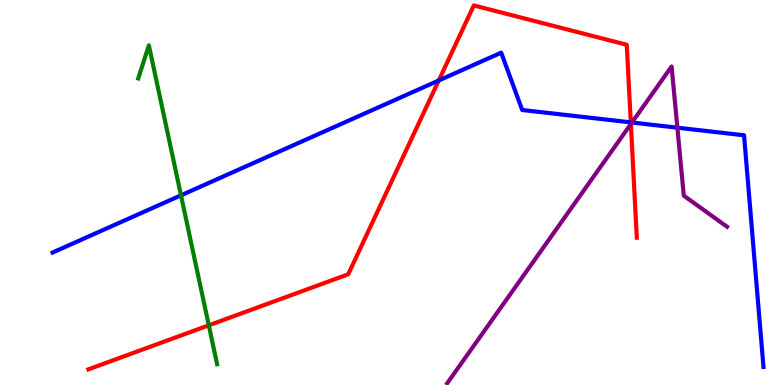[{'lines': ['blue', 'red'], 'intersections': [{'x': 5.66, 'y': 7.91}, {'x': 8.14, 'y': 6.82}]}, {'lines': ['green', 'red'], 'intersections': [{'x': 2.69, 'y': 1.55}]}, {'lines': ['purple', 'red'], 'intersections': [{'x': 8.14, 'y': 6.78}]}, {'lines': ['blue', 'green'], 'intersections': [{'x': 2.34, 'y': 4.93}]}, {'lines': ['blue', 'purple'], 'intersections': [{'x': 8.15, 'y': 6.82}, {'x': 8.74, 'y': 6.68}]}, {'lines': ['green', 'purple'], 'intersections': []}]